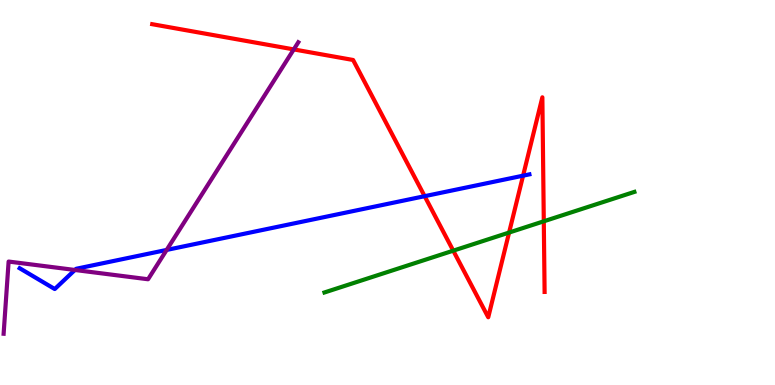[{'lines': ['blue', 'red'], 'intersections': [{'x': 5.48, 'y': 4.9}, {'x': 6.75, 'y': 5.44}]}, {'lines': ['green', 'red'], 'intersections': [{'x': 5.85, 'y': 3.49}, {'x': 6.57, 'y': 3.96}, {'x': 7.02, 'y': 4.25}]}, {'lines': ['purple', 'red'], 'intersections': [{'x': 3.79, 'y': 8.72}]}, {'lines': ['blue', 'green'], 'intersections': []}, {'lines': ['blue', 'purple'], 'intersections': [{'x': 0.967, 'y': 2.99}, {'x': 2.15, 'y': 3.51}]}, {'lines': ['green', 'purple'], 'intersections': []}]